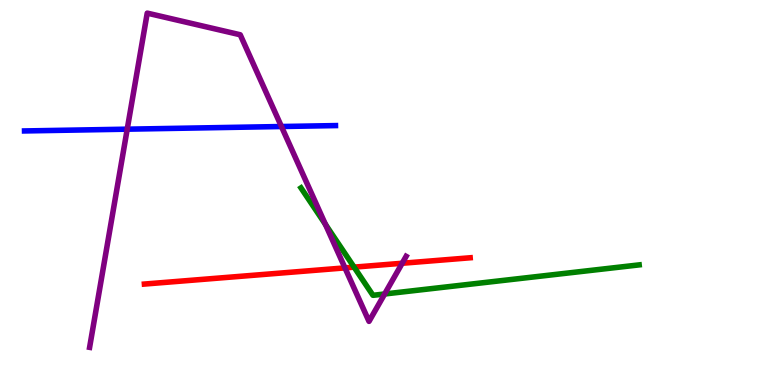[{'lines': ['blue', 'red'], 'intersections': []}, {'lines': ['green', 'red'], 'intersections': [{'x': 4.57, 'y': 3.06}]}, {'lines': ['purple', 'red'], 'intersections': [{'x': 4.45, 'y': 3.04}, {'x': 5.19, 'y': 3.16}]}, {'lines': ['blue', 'green'], 'intersections': []}, {'lines': ['blue', 'purple'], 'intersections': [{'x': 1.64, 'y': 6.64}, {'x': 3.63, 'y': 6.71}]}, {'lines': ['green', 'purple'], 'intersections': [{'x': 4.2, 'y': 4.17}, {'x': 4.96, 'y': 2.36}]}]